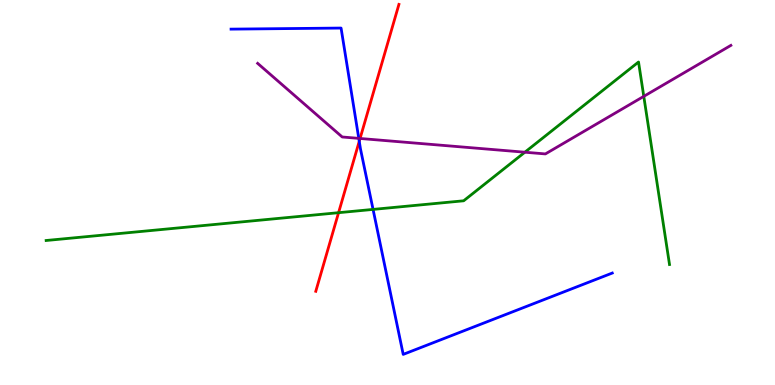[{'lines': ['blue', 'red'], 'intersections': [{'x': 4.64, 'y': 6.33}]}, {'lines': ['green', 'red'], 'intersections': [{'x': 4.37, 'y': 4.48}]}, {'lines': ['purple', 'red'], 'intersections': [{'x': 4.65, 'y': 6.4}]}, {'lines': ['blue', 'green'], 'intersections': [{'x': 4.81, 'y': 4.56}]}, {'lines': ['blue', 'purple'], 'intersections': [{'x': 4.63, 'y': 6.41}]}, {'lines': ['green', 'purple'], 'intersections': [{'x': 6.77, 'y': 6.05}, {'x': 8.31, 'y': 7.5}]}]